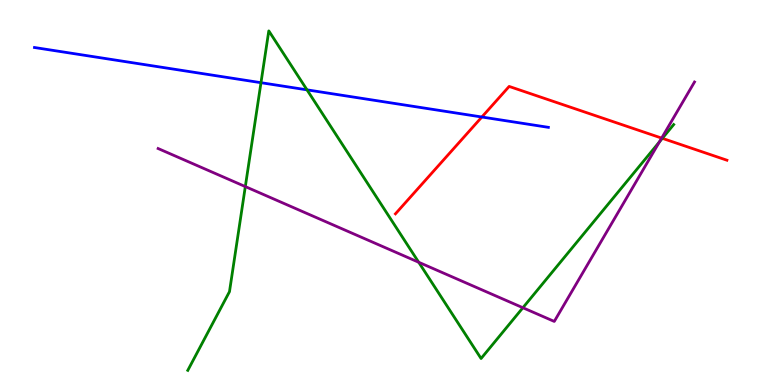[{'lines': ['blue', 'red'], 'intersections': [{'x': 6.22, 'y': 6.96}]}, {'lines': ['green', 'red'], 'intersections': [{'x': 8.55, 'y': 6.41}]}, {'lines': ['purple', 'red'], 'intersections': [{'x': 8.54, 'y': 6.41}]}, {'lines': ['blue', 'green'], 'intersections': [{'x': 3.37, 'y': 7.85}, {'x': 3.96, 'y': 7.67}]}, {'lines': ['blue', 'purple'], 'intersections': []}, {'lines': ['green', 'purple'], 'intersections': [{'x': 3.17, 'y': 5.15}, {'x': 5.4, 'y': 3.19}, {'x': 6.75, 'y': 2.01}, {'x': 8.51, 'y': 6.31}]}]